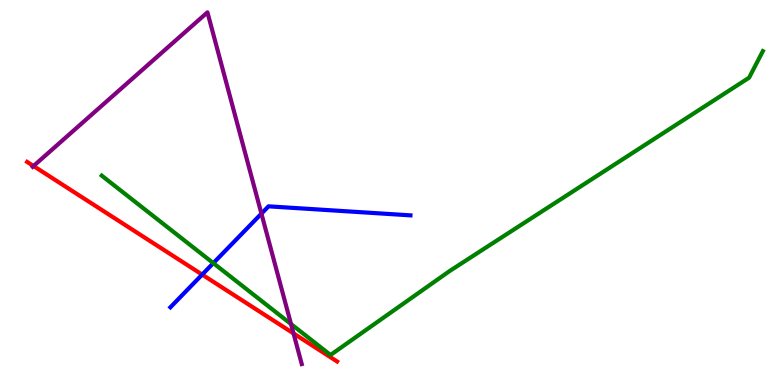[{'lines': ['blue', 'red'], 'intersections': [{'x': 2.61, 'y': 2.87}]}, {'lines': ['green', 'red'], 'intersections': []}, {'lines': ['purple', 'red'], 'intersections': [{'x': 0.432, 'y': 5.69}, {'x': 3.79, 'y': 1.34}]}, {'lines': ['blue', 'green'], 'intersections': [{'x': 2.75, 'y': 3.17}]}, {'lines': ['blue', 'purple'], 'intersections': [{'x': 3.37, 'y': 4.45}]}, {'lines': ['green', 'purple'], 'intersections': [{'x': 3.76, 'y': 1.58}]}]